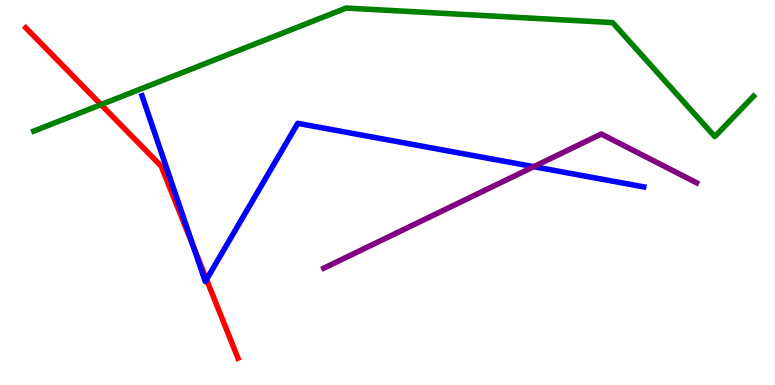[{'lines': ['blue', 'red'], 'intersections': [{'x': 2.5, 'y': 3.58}, {'x': 2.66, 'y': 2.74}]}, {'lines': ['green', 'red'], 'intersections': [{'x': 1.3, 'y': 7.28}]}, {'lines': ['purple', 'red'], 'intersections': []}, {'lines': ['blue', 'green'], 'intersections': []}, {'lines': ['blue', 'purple'], 'intersections': [{'x': 6.89, 'y': 5.67}]}, {'lines': ['green', 'purple'], 'intersections': []}]